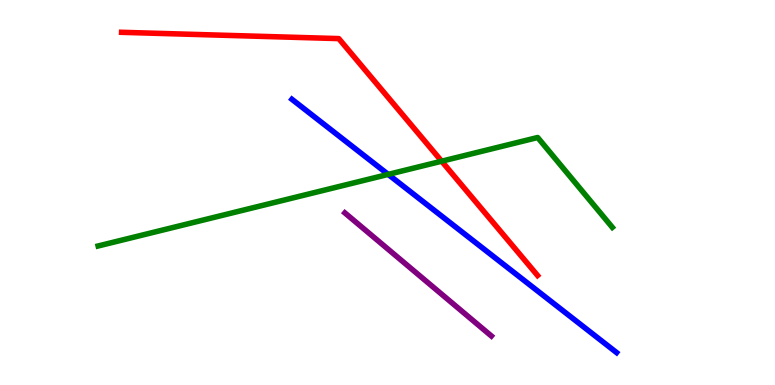[{'lines': ['blue', 'red'], 'intersections': []}, {'lines': ['green', 'red'], 'intersections': [{'x': 5.7, 'y': 5.81}]}, {'lines': ['purple', 'red'], 'intersections': []}, {'lines': ['blue', 'green'], 'intersections': [{'x': 5.01, 'y': 5.47}]}, {'lines': ['blue', 'purple'], 'intersections': []}, {'lines': ['green', 'purple'], 'intersections': []}]